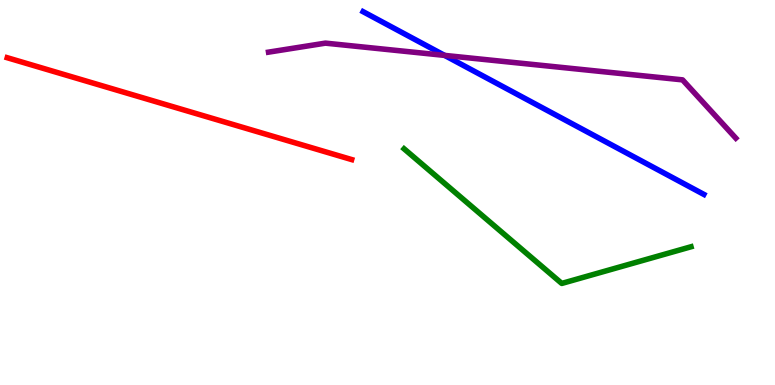[{'lines': ['blue', 'red'], 'intersections': []}, {'lines': ['green', 'red'], 'intersections': []}, {'lines': ['purple', 'red'], 'intersections': []}, {'lines': ['blue', 'green'], 'intersections': []}, {'lines': ['blue', 'purple'], 'intersections': [{'x': 5.74, 'y': 8.56}]}, {'lines': ['green', 'purple'], 'intersections': []}]